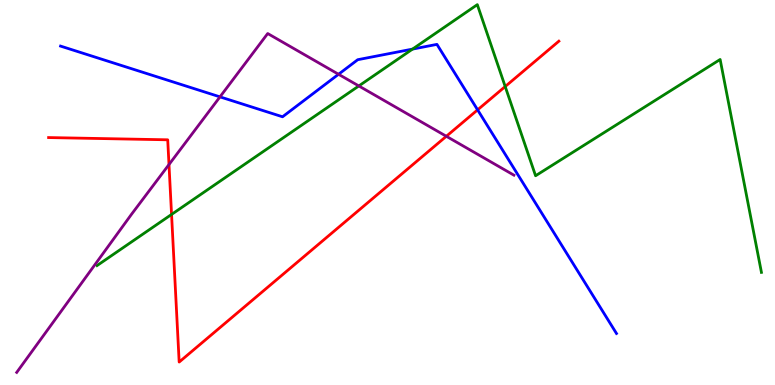[{'lines': ['blue', 'red'], 'intersections': [{'x': 6.16, 'y': 7.15}]}, {'lines': ['green', 'red'], 'intersections': [{'x': 2.21, 'y': 4.43}, {'x': 6.52, 'y': 7.75}]}, {'lines': ['purple', 'red'], 'intersections': [{'x': 2.18, 'y': 5.73}, {'x': 5.76, 'y': 6.46}]}, {'lines': ['blue', 'green'], 'intersections': [{'x': 5.32, 'y': 8.72}]}, {'lines': ['blue', 'purple'], 'intersections': [{'x': 2.84, 'y': 7.48}, {'x': 4.37, 'y': 8.07}]}, {'lines': ['green', 'purple'], 'intersections': [{'x': 4.63, 'y': 7.77}]}]